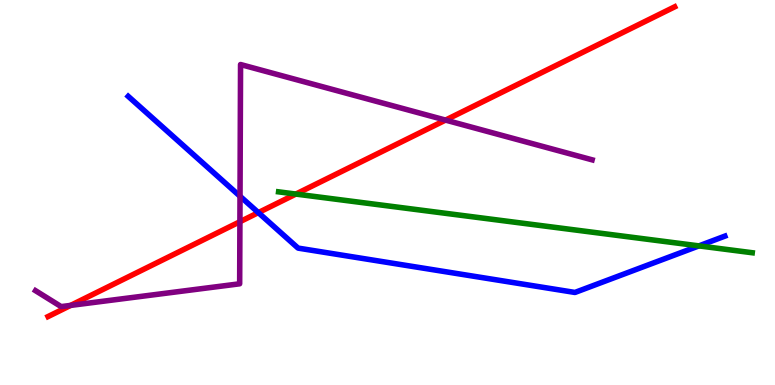[{'lines': ['blue', 'red'], 'intersections': [{'x': 3.33, 'y': 4.48}]}, {'lines': ['green', 'red'], 'intersections': [{'x': 3.82, 'y': 4.96}]}, {'lines': ['purple', 'red'], 'intersections': [{'x': 0.911, 'y': 2.07}, {'x': 3.1, 'y': 4.24}, {'x': 5.75, 'y': 6.88}]}, {'lines': ['blue', 'green'], 'intersections': [{'x': 9.02, 'y': 3.61}]}, {'lines': ['blue', 'purple'], 'intersections': [{'x': 3.1, 'y': 4.9}]}, {'lines': ['green', 'purple'], 'intersections': []}]